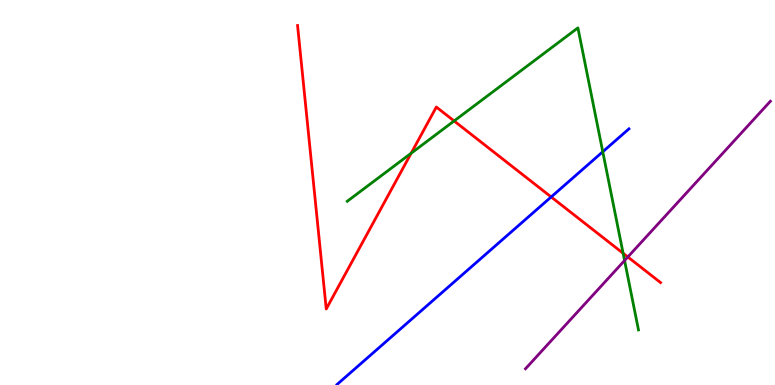[{'lines': ['blue', 'red'], 'intersections': [{'x': 7.11, 'y': 4.88}]}, {'lines': ['green', 'red'], 'intersections': [{'x': 5.31, 'y': 6.02}, {'x': 5.86, 'y': 6.86}, {'x': 8.04, 'y': 3.42}]}, {'lines': ['purple', 'red'], 'intersections': [{'x': 8.1, 'y': 3.33}]}, {'lines': ['blue', 'green'], 'intersections': [{'x': 7.78, 'y': 6.06}]}, {'lines': ['blue', 'purple'], 'intersections': []}, {'lines': ['green', 'purple'], 'intersections': [{'x': 8.06, 'y': 3.23}]}]